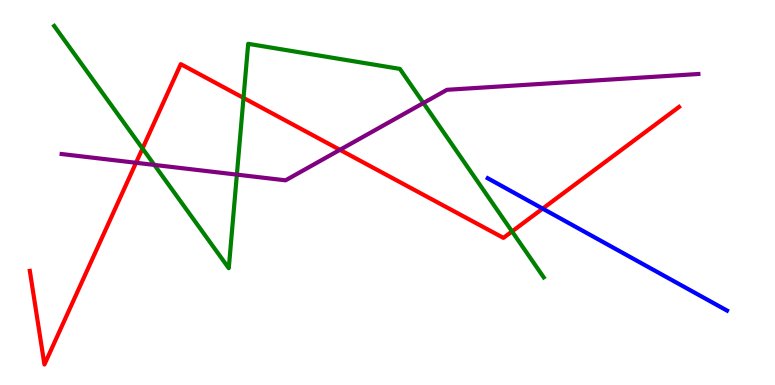[{'lines': ['blue', 'red'], 'intersections': [{'x': 7.0, 'y': 4.58}]}, {'lines': ['green', 'red'], 'intersections': [{'x': 1.84, 'y': 6.14}, {'x': 3.14, 'y': 7.46}, {'x': 6.61, 'y': 3.99}]}, {'lines': ['purple', 'red'], 'intersections': [{'x': 1.76, 'y': 5.77}, {'x': 4.39, 'y': 6.11}]}, {'lines': ['blue', 'green'], 'intersections': []}, {'lines': ['blue', 'purple'], 'intersections': []}, {'lines': ['green', 'purple'], 'intersections': [{'x': 1.99, 'y': 5.72}, {'x': 3.06, 'y': 5.46}, {'x': 5.46, 'y': 7.32}]}]